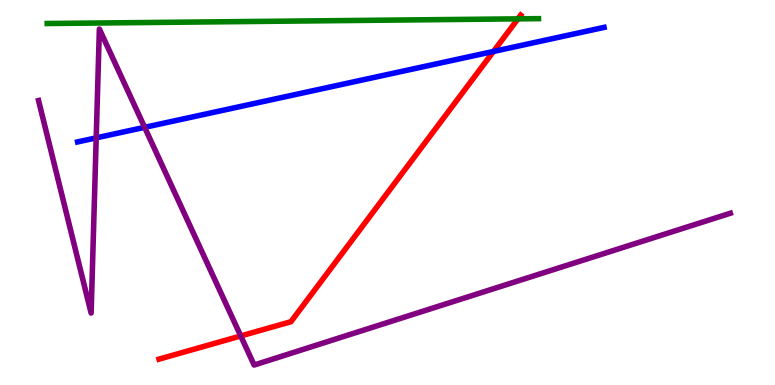[{'lines': ['blue', 'red'], 'intersections': [{'x': 6.37, 'y': 8.66}]}, {'lines': ['green', 'red'], 'intersections': [{'x': 6.68, 'y': 9.51}]}, {'lines': ['purple', 'red'], 'intersections': [{'x': 3.11, 'y': 1.27}]}, {'lines': ['blue', 'green'], 'intersections': []}, {'lines': ['blue', 'purple'], 'intersections': [{'x': 1.24, 'y': 6.42}, {'x': 1.87, 'y': 6.69}]}, {'lines': ['green', 'purple'], 'intersections': []}]